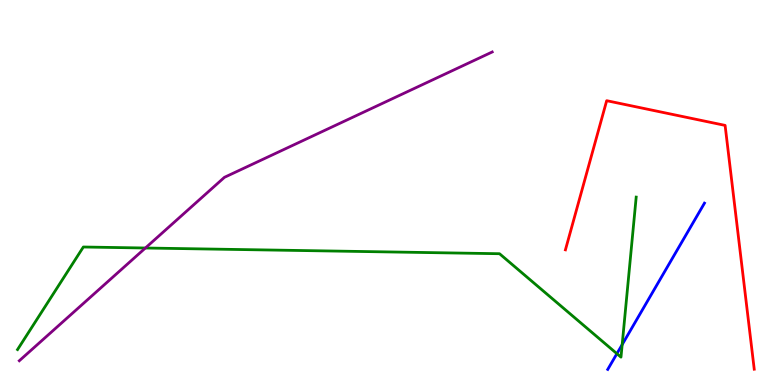[{'lines': ['blue', 'red'], 'intersections': []}, {'lines': ['green', 'red'], 'intersections': []}, {'lines': ['purple', 'red'], 'intersections': []}, {'lines': ['blue', 'green'], 'intersections': [{'x': 7.96, 'y': 0.814}, {'x': 8.03, 'y': 1.05}]}, {'lines': ['blue', 'purple'], 'intersections': []}, {'lines': ['green', 'purple'], 'intersections': [{'x': 1.88, 'y': 3.56}]}]